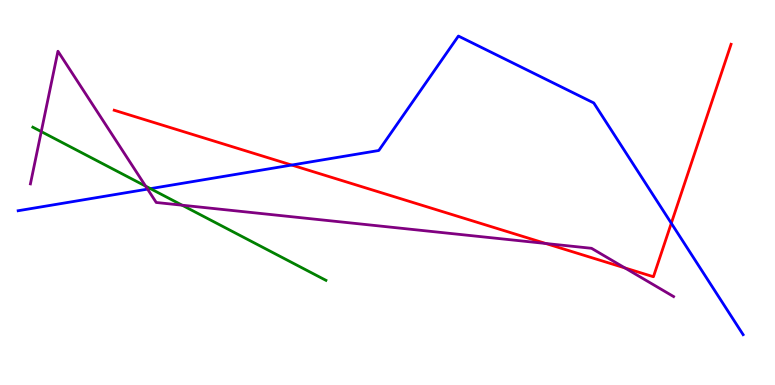[{'lines': ['blue', 'red'], 'intersections': [{'x': 3.76, 'y': 5.71}, {'x': 8.66, 'y': 4.2}]}, {'lines': ['green', 'red'], 'intersections': []}, {'lines': ['purple', 'red'], 'intersections': [{'x': 7.04, 'y': 3.68}, {'x': 8.06, 'y': 3.04}]}, {'lines': ['blue', 'green'], 'intersections': [{'x': 1.94, 'y': 5.1}]}, {'lines': ['blue', 'purple'], 'intersections': [{'x': 1.9, 'y': 5.09}]}, {'lines': ['green', 'purple'], 'intersections': [{'x': 0.532, 'y': 6.58}, {'x': 1.88, 'y': 5.17}, {'x': 2.35, 'y': 4.67}]}]